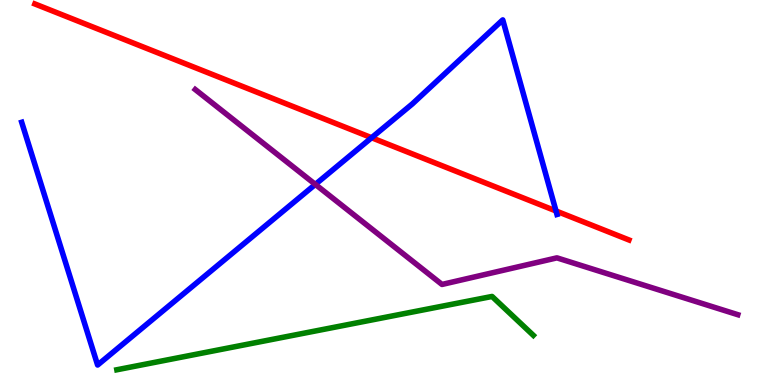[{'lines': ['blue', 'red'], 'intersections': [{'x': 4.79, 'y': 6.42}, {'x': 7.17, 'y': 4.52}]}, {'lines': ['green', 'red'], 'intersections': []}, {'lines': ['purple', 'red'], 'intersections': []}, {'lines': ['blue', 'green'], 'intersections': []}, {'lines': ['blue', 'purple'], 'intersections': [{'x': 4.07, 'y': 5.21}]}, {'lines': ['green', 'purple'], 'intersections': []}]